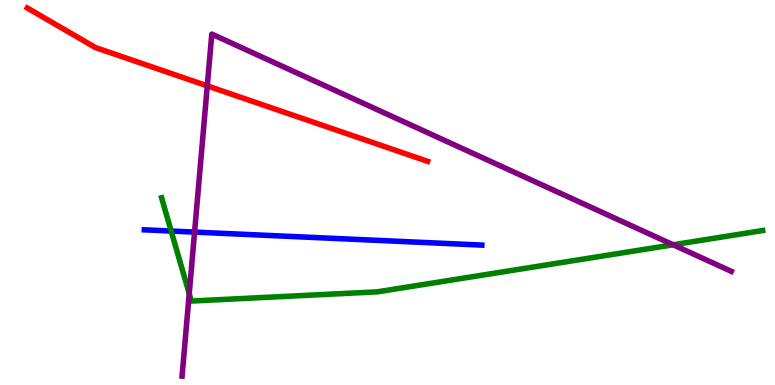[{'lines': ['blue', 'red'], 'intersections': []}, {'lines': ['green', 'red'], 'intersections': []}, {'lines': ['purple', 'red'], 'intersections': [{'x': 2.67, 'y': 7.77}]}, {'lines': ['blue', 'green'], 'intersections': [{'x': 2.21, 'y': 4.0}]}, {'lines': ['blue', 'purple'], 'intersections': [{'x': 2.51, 'y': 3.97}]}, {'lines': ['green', 'purple'], 'intersections': [{'x': 2.44, 'y': 2.37}, {'x': 8.69, 'y': 3.64}]}]